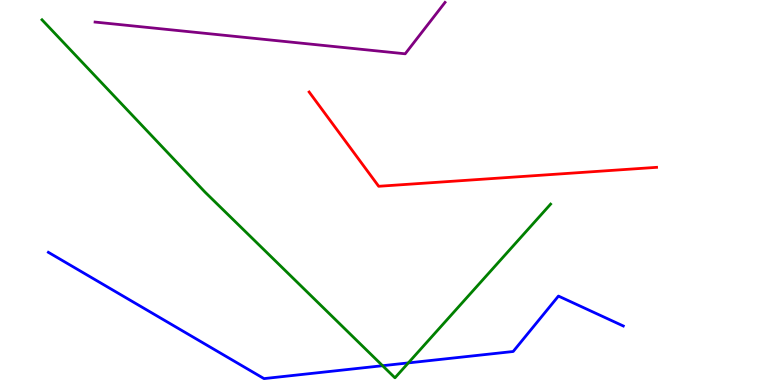[{'lines': ['blue', 'red'], 'intersections': []}, {'lines': ['green', 'red'], 'intersections': []}, {'lines': ['purple', 'red'], 'intersections': []}, {'lines': ['blue', 'green'], 'intersections': [{'x': 4.94, 'y': 0.501}, {'x': 5.27, 'y': 0.574}]}, {'lines': ['blue', 'purple'], 'intersections': []}, {'lines': ['green', 'purple'], 'intersections': []}]